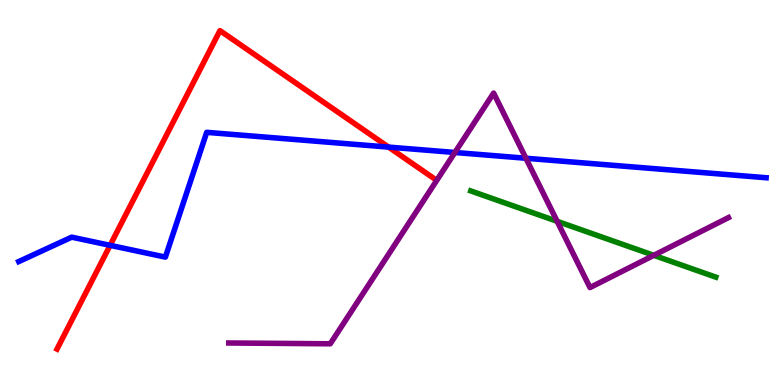[{'lines': ['blue', 'red'], 'intersections': [{'x': 1.42, 'y': 3.63}, {'x': 5.01, 'y': 6.18}]}, {'lines': ['green', 'red'], 'intersections': []}, {'lines': ['purple', 'red'], 'intersections': []}, {'lines': ['blue', 'green'], 'intersections': []}, {'lines': ['blue', 'purple'], 'intersections': [{'x': 5.87, 'y': 6.04}, {'x': 6.79, 'y': 5.89}]}, {'lines': ['green', 'purple'], 'intersections': [{'x': 7.19, 'y': 4.25}, {'x': 8.44, 'y': 3.37}]}]